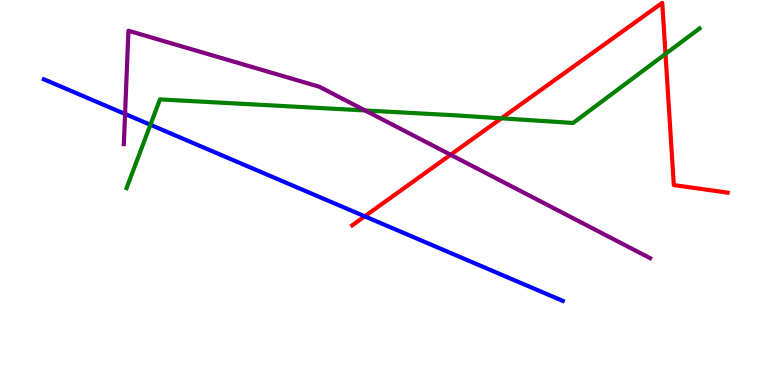[{'lines': ['blue', 'red'], 'intersections': [{'x': 4.71, 'y': 4.38}]}, {'lines': ['green', 'red'], 'intersections': [{'x': 6.47, 'y': 6.93}, {'x': 8.59, 'y': 8.6}]}, {'lines': ['purple', 'red'], 'intersections': [{'x': 5.81, 'y': 5.98}]}, {'lines': ['blue', 'green'], 'intersections': [{'x': 1.94, 'y': 6.76}]}, {'lines': ['blue', 'purple'], 'intersections': [{'x': 1.61, 'y': 7.04}]}, {'lines': ['green', 'purple'], 'intersections': [{'x': 4.71, 'y': 7.13}]}]